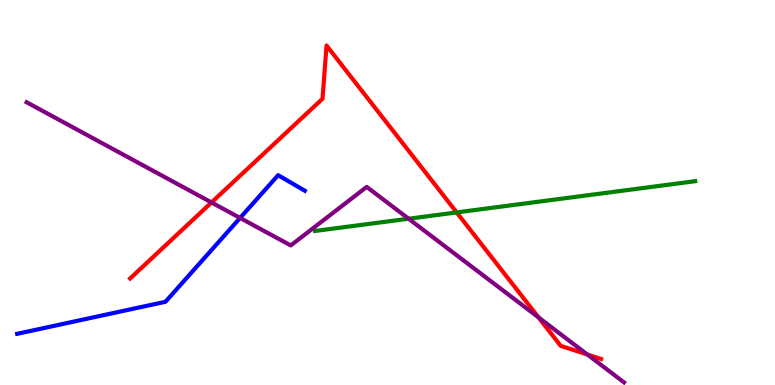[{'lines': ['blue', 'red'], 'intersections': []}, {'lines': ['green', 'red'], 'intersections': [{'x': 5.89, 'y': 4.48}]}, {'lines': ['purple', 'red'], 'intersections': [{'x': 2.73, 'y': 4.74}, {'x': 6.95, 'y': 1.75}, {'x': 7.58, 'y': 0.792}]}, {'lines': ['blue', 'green'], 'intersections': []}, {'lines': ['blue', 'purple'], 'intersections': [{'x': 3.1, 'y': 4.34}]}, {'lines': ['green', 'purple'], 'intersections': [{'x': 5.27, 'y': 4.32}]}]